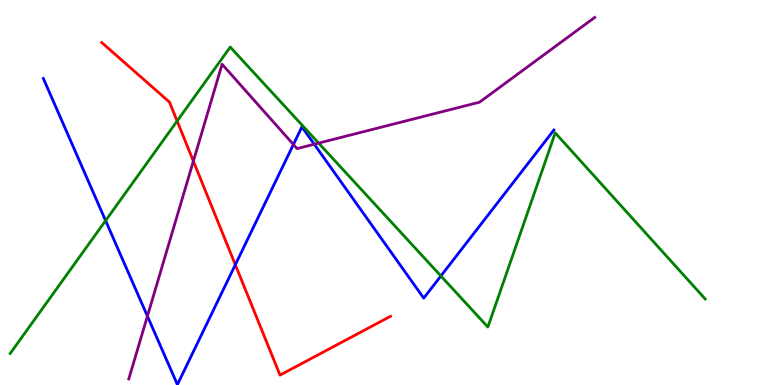[{'lines': ['blue', 'red'], 'intersections': [{'x': 3.04, 'y': 3.12}]}, {'lines': ['green', 'red'], 'intersections': [{'x': 2.29, 'y': 6.86}]}, {'lines': ['purple', 'red'], 'intersections': [{'x': 2.5, 'y': 5.81}]}, {'lines': ['blue', 'green'], 'intersections': [{'x': 1.36, 'y': 4.27}, {'x': 5.69, 'y': 2.83}]}, {'lines': ['blue', 'purple'], 'intersections': [{'x': 1.9, 'y': 1.79}, {'x': 3.79, 'y': 6.25}, {'x': 4.05, 'y': 6.25}]}, {'lines': ['green', 'purple'], 'intersections': [{'x': 4.11, 'y': 6.28}]}]